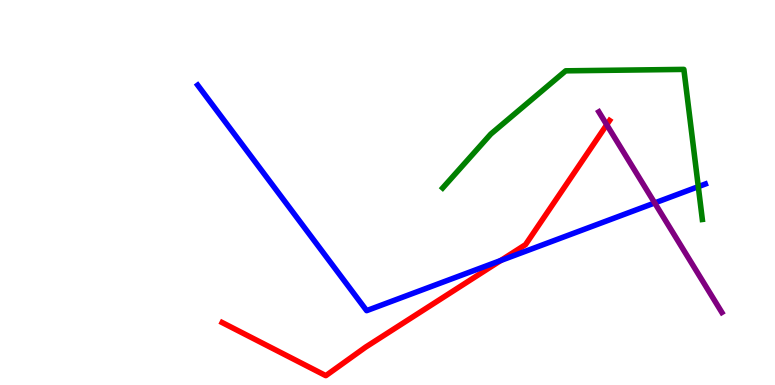[{'lines': ['blue', 'red'], 'intersections': [{'x': 6.46, 'y': 3.23}]}, {'lines': ['green', 'red'], 'intersections': []}, {'lines': ['purple', 'red'], 'intersections': [{'x': 7.83, 'y': 6.76}]}, {'lines': ['blue', 'green'], 'intersections': [{'x': 9.01, 'y': 5.15}]}, {'lines': ['blue', 'purple'], 'intersections': [{'x': 8.45, 'y': 4.73}]}, {'lines': ['green', 'purple'], 'intersections': []}]